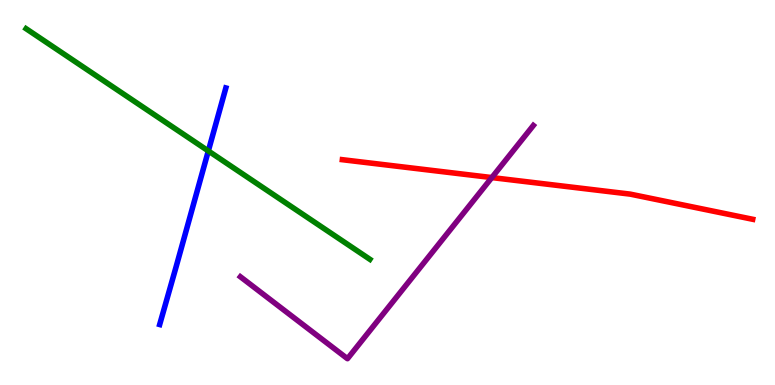[{'lines': ['blue', 'red'], 'intersections': []}, {'lines': ['green', 'red'], 'intersections': []}, {'lines': ['purple', 'red'], 'intersections': [{'x': 6.35, 'y': 5.39}]}, {'lines': ['blue', 'green'], 'intersections': [{'x': 2.69, 'y': 6.08}]}, {'lines': ['blue', 'purple'], 'intersections': []}, {'lines': ['green', 'purple'], 'intersections': []}]